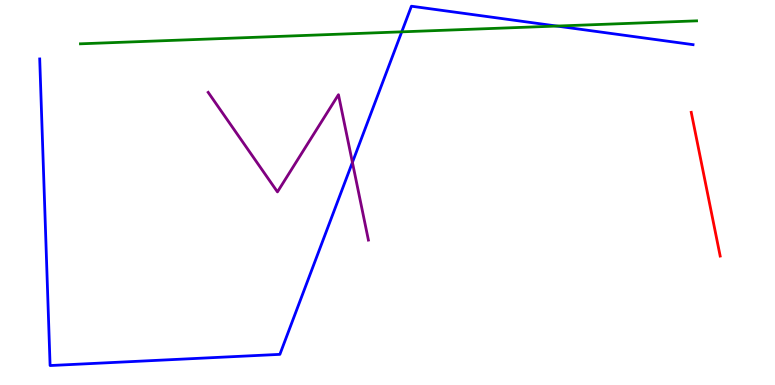[{'lines': ['blue', 'red'], 'intersections': []}, {'lines': ['green', 'red'], 'intersections': []}, {'lines': ['purple', 'red'], 'intersections': []}, {'lines': ['blue', 'green'], 'intersections': [{'x': 5.18, 'y': 9.17}, {'x': 7.18, 'y': 9.32}]}, {'lines': ['blue', 'purple'], 'intersections': [{'x': 4.55, 'y': 5.78}]}, {'lines': ['green', 'purple'], 'intersections': []}]